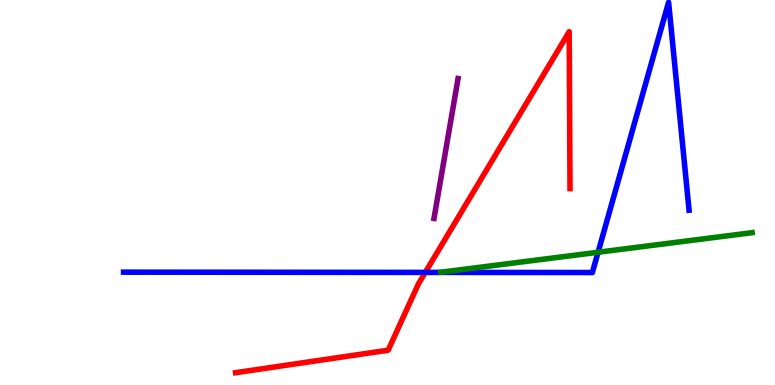[{'lines': ['blue', 'red'], 'intersections': [{'x': 5.49, 'y': 2.92}]}, {'lines': ['green', 'red'], 'intersections': []}, {'lines': ['purple', 'red'], 'intersections': []}, {'lines': ['blue', 'green'], 'intersections': [{'x': 7.72, 'y': 3.45}]}, {'lines': ['blue', 'purple'], 'intersections': []}, {'lines': ['green', 'purple'], 'intersections': []}]